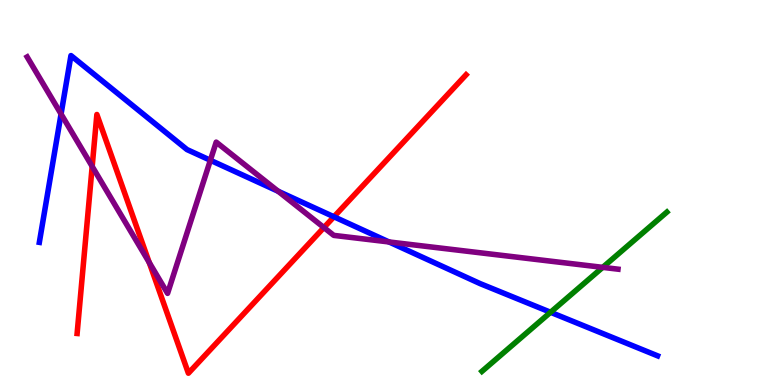[{'lines': ['blue', 'red'], 'intersections': [{'x': 4.31, 'y': 4.37}]}, {'lines': ['green', 'red'], 'intersections': []}, {'lines': ['purple', 'red'], 'intersections': [{'x': 1.19, 'y': 5.68}, {'x': 1.93, 'y': 3.18}, {'x': 4.18, 'y': 4.09}]}, {'lines': ['blue', 'green'], 'intersections': [{'x': 7.1, 'y': 1.89}]}, {'lines': ['blue', 'purple'], 'intersections': [{'x': 0.788, 'y': 7.04}, {'x': 2.71, 'y': 5.84}, {'x': 3.59, 'y': 5.03}, {'x': 5.02, 'y': 3.72}]}, {'lines': ['green', 'purple'], 'intersections': [{'x': 7.78, 'y': 3.06}]}]